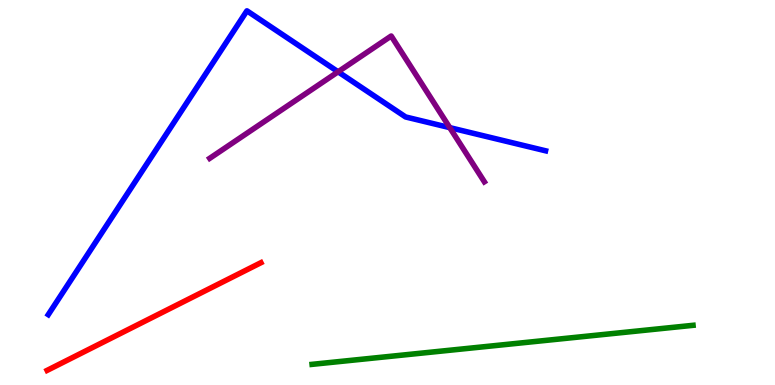[{'lines': ['blue', 'red'], 'intersections': []}, {'lines': ['green', 'red'], 'intersections': []}, {'lines': ['purple', 'red'], 'intersections': []}, {'lines': ['blue', 'green'], 'intersections': []}, {'lines': ['blue', 'purple'], 'intersections': [{'x': 4.36, 'y': 8.14}, {'x': 5.8, 'y': 6.68}]}, {'lines': ['green', 'purple'], 'intersections': []}]